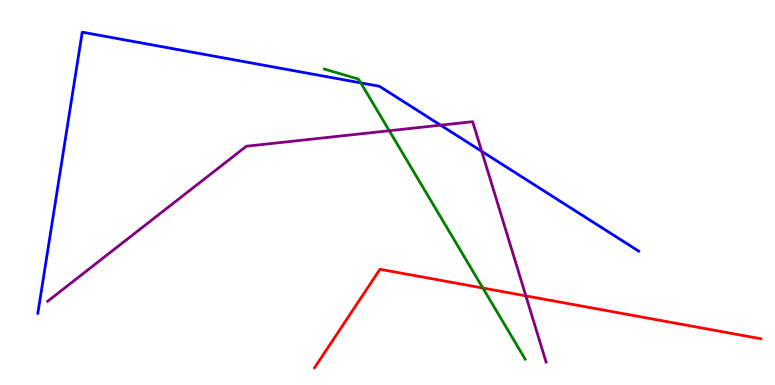[{'lines': ['blue', 'red'], 'intersections': []}, {'lines': ['green', 'red'], 'intersections': [{'x': 6.23, 'y': 2.52}]}, {'lines': ['purple', 'red'], 'intersections': [{'x': 6.79, 'y': 2.31}]}, {'lines': ['blue', 'green'], 'intersections': [{'x': 4.66, 'y': 7.85}]}, {'lines': ['blue', 'purple'], 'intersections': [{'x': 5.68, 'y': 6.75}, {'x': 6.22, 'y': 6.07}]}, {'lines': ['green', 'purple'], 'intersections': [{'x': 5.02, 'y': 6.6}]}]